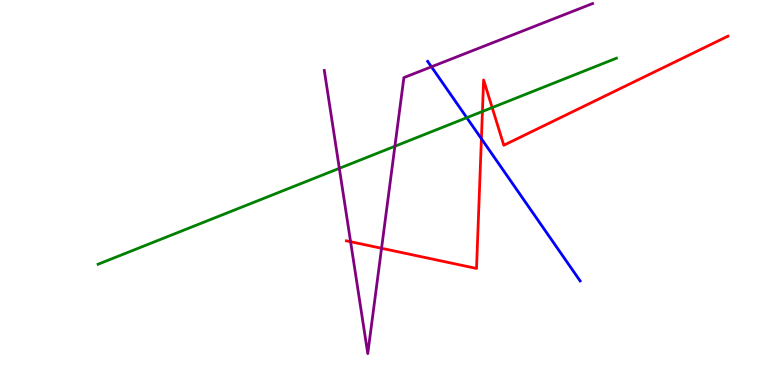[{'lines': ['blue', 'red'], 'intersections': [{'x': 6.21, 'y': 6.4}]}, {'lines': ['green', 'red'], 'intersections': [{'x': 6.22, 'y': 7.1}, {'x': 6.35, 'y': 7.21}]}, {'lines': ['purple', 'red'], 'intersections': [{'x': 4.52, 'y': 3.72}, {'x': 4.92, 'y': 3.55}]}, {'lines': ['blue', 'green'], 'intersections': [{'x': 6.02, 'y': 6.94}]}, {'lines': ['blue', 'purple'], 'intersections': [{'x': 5.57, 'y': 8.26}]}, {'lines': ['green', 'purple'], 'intersections': [{'x': 4.38, 'y': 5.63}, {'x': 5.1, 'y': 6.2}]}]